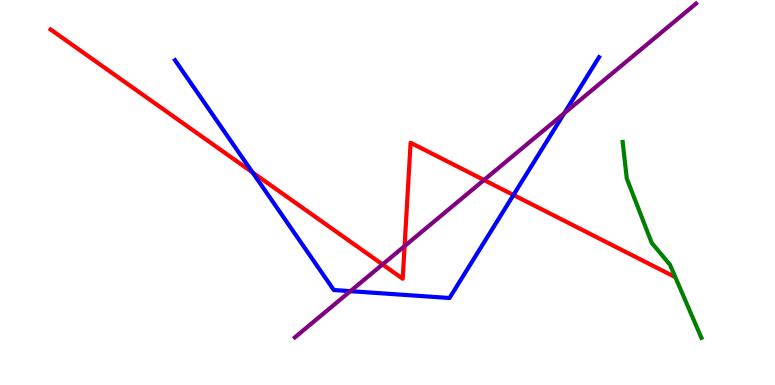[{'lines': ['blue', 'red'], 'intersections': [{'x': 3.26, 'y': 5.52}, {'x': 6.63, 'y': 4.94}]}, {'lines': ['green', 'red'], 'intersections': []}, {'lines': ['purple', 'red'], 'intersections': [{'x': 4.94, 'y': 3.13}, {'x': 5.22, 'y': 3.61}, {'x': 6.25, 'y': 5.32}]}, {'lines': ['blue', 'green'], 'intersections': []}, {'lines': ['blue', 'purple'], 'intersections': [{'x': 4.52, 'y': 2.44}, {'x': 7.28, 'y': 7.06}]}, {'lines': ['green', 'purple'], 'intersections': []}]